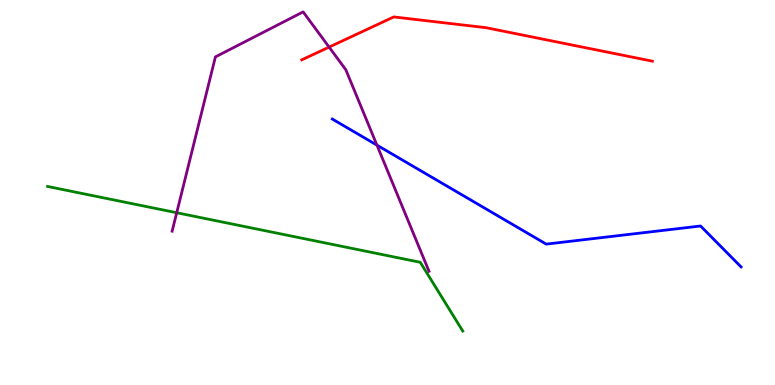[{'lines': ['blue', 'red'], 'intersections': []}, {'lines': ['green', 'red'], 'intersections': []}, {'lines': ['purple', 'red'], 'intersections': [{'x': 4.25, 'y': 8.78}]}, {'lines': ['blue', 'green'], 'intersections': []}, {'lines': ['blue', 'purple'], 'intersections': [{'x': 4.86, 'y': 6.23}]}, {'lines': ['green', 'purple'], 'intersections': [{'x': 2.28, 'y': 4.47}]}]